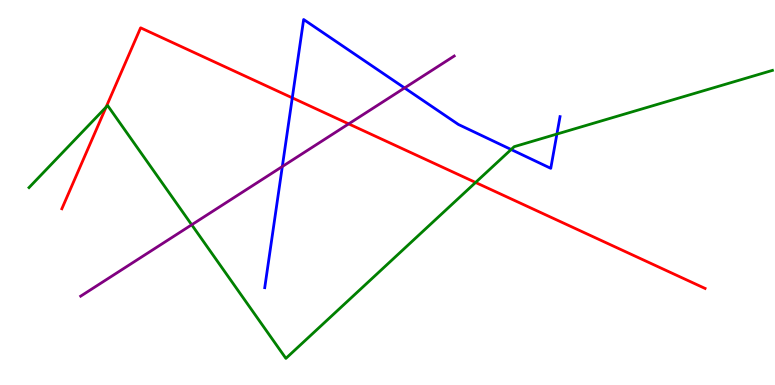[{'lines': ['blue', 'red'], 'intersections': [{'x': 3.77, 'y': 7.46}]}, {'lines': ['green', 'red'], 'intersections': [{'x': 1.37, 'y': 7.22}, {'x': 6.14, 'y': 5.26}]}, {'lines': ['purple', 'red'], 'intersections': [{'x': 4.5, 'y': 6.78}]}, {'lines': ['blue', 'green'], 'intersections': [{'x': 6.6, 'y': 6.12}, {'x': 7.19, 'y': 6.52}]}, {'lines': ['blue', 'purple'], 'intersections': [{'x': 3.64, 'y': 5.67}, {'x': 5.22, 'y': 7.72}]}, {'lines': ['green', 'purple'], 'intersections': [{'x': 2.47, 'y': 4.16}]}]